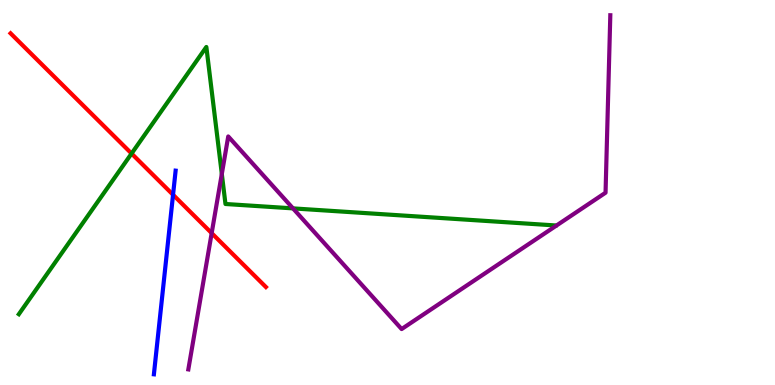[{'lines': ['blue', 'red'], 'intersections': [{'x': 2.23, 'y': 4.94}]}, {'lines': ['green', 'red'], 'intersections': [{'x': 1.7, 'y': 6.01}]}, {'lines': ['purple', 'red'], 'intersections': [{'x': 2.73, 'y': 3.94}]}, {'lines': ['blue', 'green'], 'intersections': []}, {'lines': ['blue', 'purple'], 'intersections': []}, {'lines': ['green', 'purple'], 'intersections': [{'x': 2.86, 'y': 5.48}, {'x': 3.78, 'y': 4.59}]}]